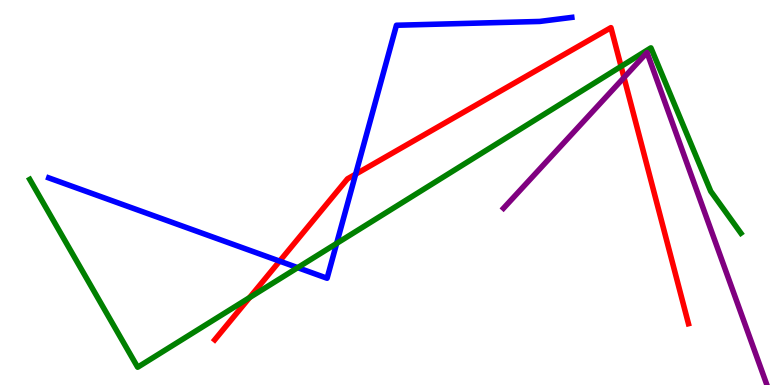[{'lines': ['blue', 'red'], 'intersections': [{'x': 3.61, 'y': 3.22}, {'x': 4.59, 'y': 5.48}]}, {'lines': ['green', 'red'], 'intersections': [{'x': 3.22, 'y': 2.27}, {'x': 8.01, 'y': 8.27}]}, {'lines': ['purple', 'red'], 'intersections': [{'x': 8.05, 'y': 7.99}]}, {'lines': ['blue', 'green'], 'intersections': [{'x': 3.84, 'y': 3.05}, {'x': 4.34, 'y': 3.68}]}, {'lines': ['blue', 'purple'], 'intersections': []}, {'lines': ['green', 'purple'], 'intersections': []}]